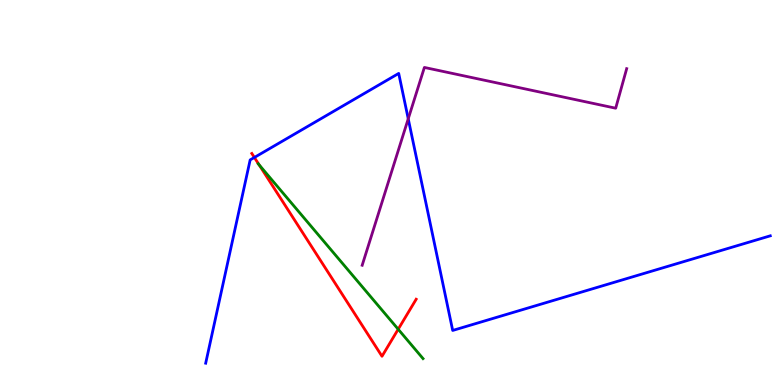[{'lines': ['blue', 'red'], 'intersections': [{'x': 3.28, 'y': 5.91}]}, {'lines': ['green', 'red'], 'intersections': [{'x': 3.34, 'y': 5.72}, {'x': 5.14, 'y': 1.45}]}, {'lines': ['purple', 'red'], 'intersections': []}, {'lines': ['blue', 'green'], 'intersections': []}, {'lines': ['blue', 'purple'], 'intersections': [{'x': 5.27, 'y': 6.91}]}, {'lines': ['green', 'purple'], 'intersections': []}]